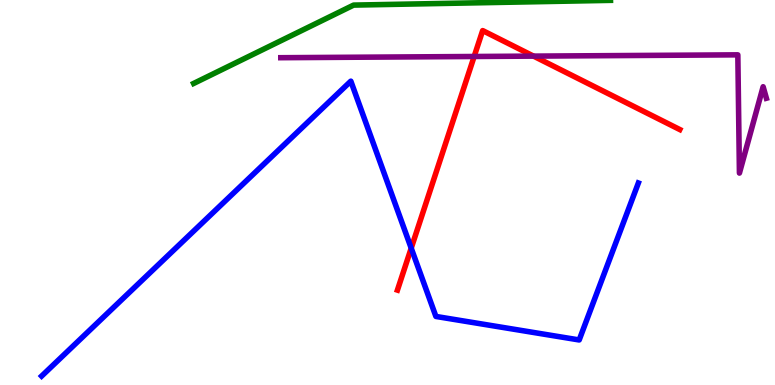[{'lines': ['blue', 'red'], 'intersections': [{'x': 5.31, 'y': 3.55}]}, {'lines': ['green', 'red'], 'intersections': []}, {'lines': ['purple', 'red'], 'intersections': [{'x': 6.12, 'y': 8.53}, {'x': 6.88, 'y': 8.54}]}, {'lines': ['blue', 'green'], 'intersections': []}, {'lines': ['blue', 'purple'], 'intersections': []}, {'lines': ['green', 'purple'], 'intersections': []}]